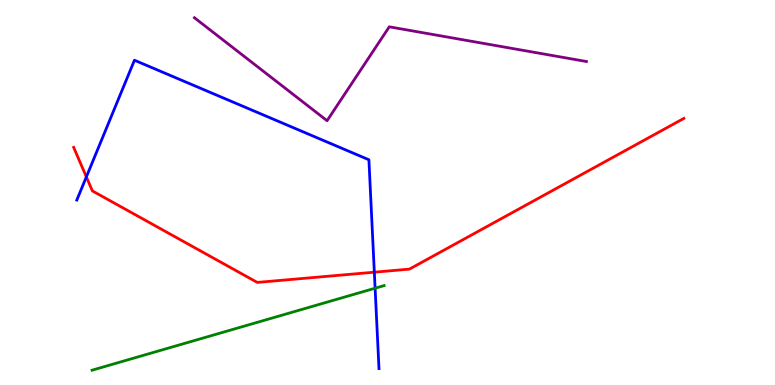[{'lines': ['blue', 'red'], 'intersections': [{'x': 1.11, 'y': 5.41}, {'x': 4.83, 'y': 2.93}]}, {'lines': ['green', 'red'], 'intersections': []}, {'lines': ['purple', 'red'], 'intersections': []}, {'lines': ['blue', 'green'], 'intersections': [{'x': 4.84, 'y': 2.51}]}, {'lines': ['blue', 'purple'], 'intersections': []}, {'lines': ['green', 'purple'], 'intersections': []}]